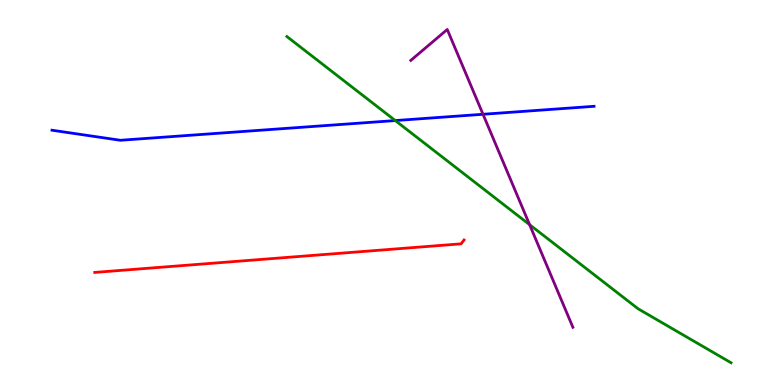[{'lines': ['blue', 'red'], 'intersections': []}, {'lines': ['green', 'red'], 'intersections': []}, {'lines': ['purple', 'red'], 'intersections': []}, {'lines': ['blue', 'green'], 'intersections': [{'x': 5.1, 'y': 6.87}]}, {'lines': ['blue', 'purple'], 'intersections': [{'x': 6.23, 'y': 7.03}]}, {'lines': ['green', 'purple'], 'intersections': [{'x': 6.83, 'y': 4.16}]}]